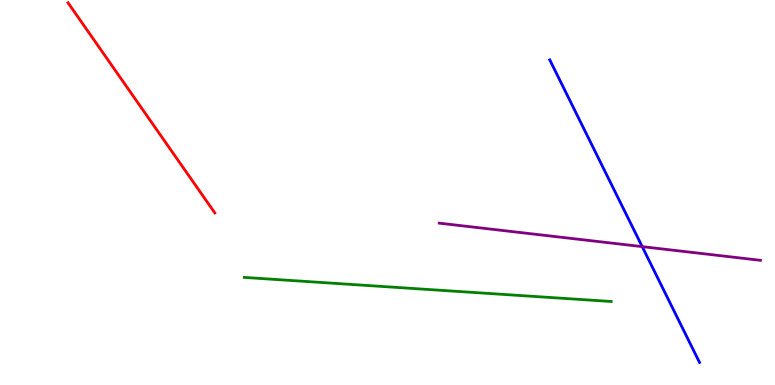[{'lines': ['blue', 'red'], 'intersections': []}, {'lines': ['green', 'red'], 'intersections': []}, {'lines': ['purple', 'red'], 'intersections': []}, {'lines': ['blue', 'green'], 'intersections': []}, {'lines': ['blue', 'purple'], 'intersections': [{'x': 8.29, 'y': 3.59}]}, {'lines': ['green', 'purple'], 'intersections': []}]